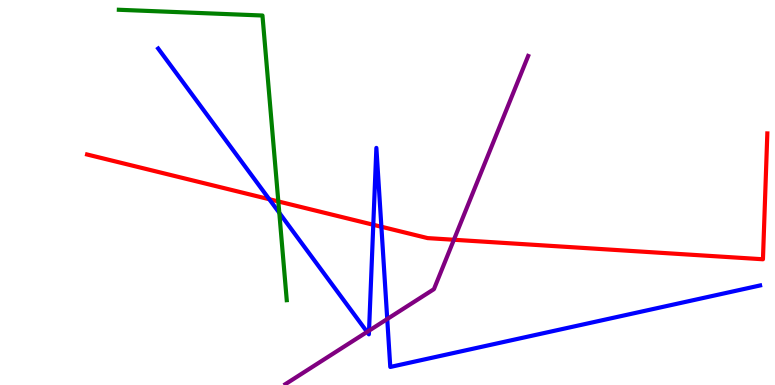[{'lines': ['blue', 'red'], 'intersections': [{'x': 3.47, 'y': 4.83}, {'x': 4.82, 'y': 4.16}, {'x': 4.92, 'y': 4.11}]}, {'lines': ['green', 'red'], 'intersections': [{'x': 3.59, 'y': 4.77}]}, {'lines': ['purple', 'red'], 'intersections': [{'x': 5.86, 'y': 3.77}]}, {'lines': ['blue', 'green'], 'intersections': [{'x': 3.6, 'y': 4.47}]}, {'lines': ['blue', 'purple'], 'intersections': [{'x': 4.74, 'y': 1.38}, {'x': 4.76, 'y': 1.41}, {'x': 5.0, 'y': 1.71}]}, {'lines': ['green', 'purple'], 'intersections': []}]